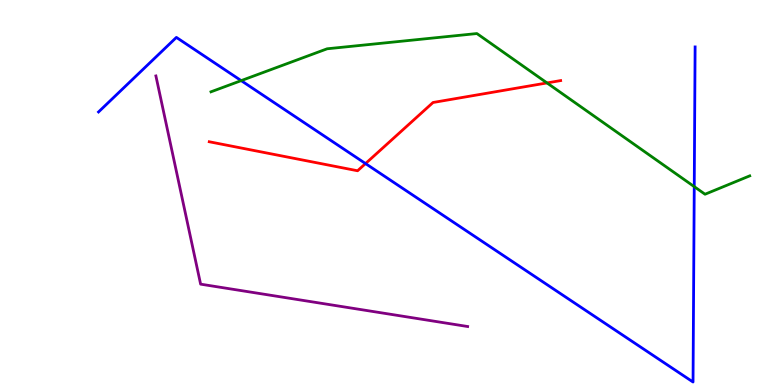[{'lines': ['blue', 'red'], 'intersections': [{'x': 4.72, 'y': 5.75}]}, {'lines': ['green', 'red'], 'intersections': [{'x': 7.06, 'y': 7.85}]}, {'lines': ['purple', 'red'], 'intersections': []}, {'lines': ['blue', 'green'], 'intersections': [{'x': 3.11, 'y': 7.91}, {'x': 8.96, 'y': 5.15}]}, {'lines': ['blue', 'purple'], 'intersections': []}, {'lines': ['green', 'purple'], 'intersections': []}]